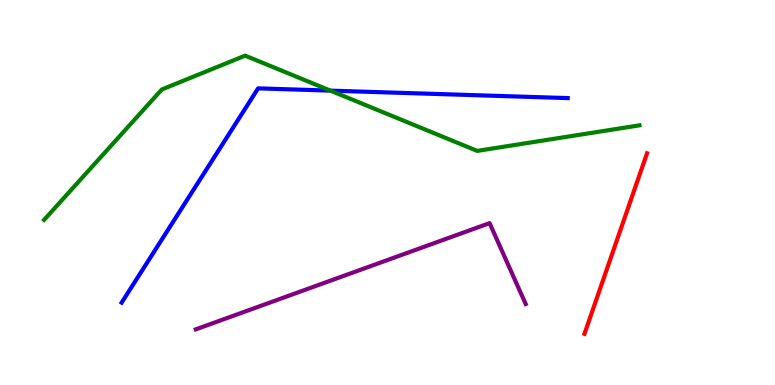[{'lines': ['blue', 'red'], 'intersections': []}, {'lines': ['green', 'red'], 'intersections': []}, {'lines': ['purple', 'red'], 'intersections': []}, {'lines': ['blue', 'green'], 'intersections': [{'x': 4.26, 'y': 7.65}]}, {'lines': ['blue', 'purple'], 'intersections': []}, {'lines': ['green', 'purple'], 'intersections': []}]